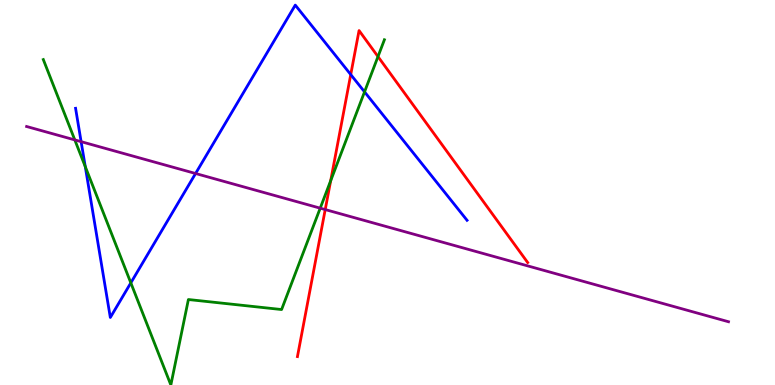[{'lines': ['blue', 'red'], 'intersections': [{'x': 4.53, 'y': 8.06}]}, {'lines': ['green', 'red'], 'intersections': [{'x': 4.27, 'y': 5.31}, {'x': 4.88, 'y': 8.53}]}, {'lines': ['purple', 'red'], 'intersections': [{'x': 4.2, 'y': 4.56}]}, {'lines': ['blue', 'green'], 'intersections': [{'x': 1.1, 'y': 5.67}, {'x': 1.69, 'y': 2.65}, {'x': 4.7, 'y': 7.61}]}, {'lines': ['blue', 'purple'], 'intersections': [{'x': 1.05, 'y': 6.32}, {'x': 2.52, 'y': 5.49}]}, {'lines': ['green', 'purple'], 'intersections': [{'x': 0.965, 'y': 6.37}, {'x': 4.13, 'y': 4.59}]}]